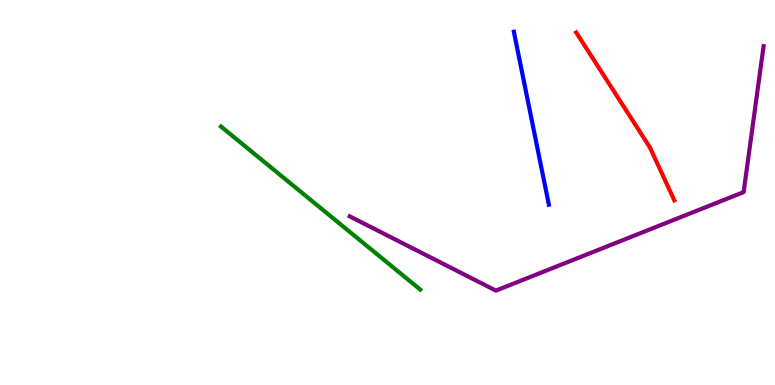[{'lines': ['blue', 'red'], 'intersections': []}, {'lines': ['green', 'red'], 'intersections': []}, {'lines': ['purple', 'red'], 'intersections': []}, {'lines': ['blue', 'green'], 'intersections': []}, {'lines': ['blue', 'purple'], 'intersections': []}, {'lines': ['green', 'purple'], 'intersections': []}]